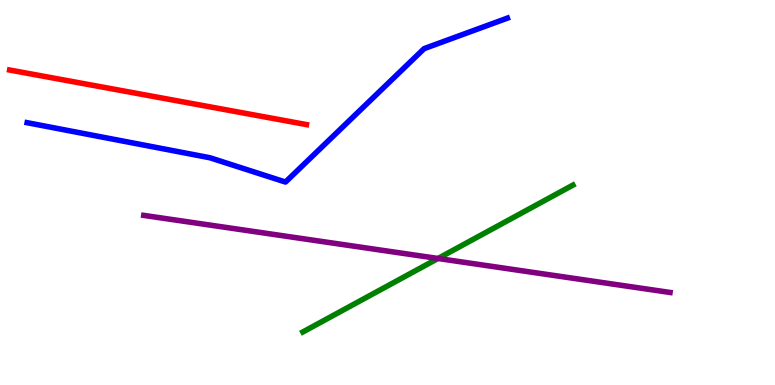[{'lines': ['blue', 'red'], 'intersections': []}, {'lines': ['green', 'red'], 'intersections': []}, {'lines': ['purple', 'red'], 'intersections': []}, {'lines': ['blue', 'green'], 'intersections': []}, {'lines': ['blue', 'purple'], 'intersections': []}, {'lines': ['green', 'purple'], 'intersections': [{'x': 5.65, 'y': 3.29}]}]